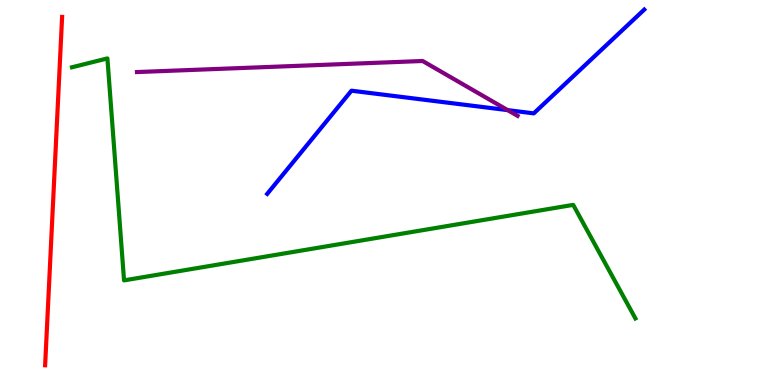[{'lines': ['blue', 'red'], 'intersections': []}, {'lines': ['green', 'red'], 'intersections': []}, {'lines': ['purple', 'red'], 'intersections': []}, {'lines': ['blue', 'green'], 'intersections': []}, {'lines': ['blue', 'purple'], 'intersections': [{'x': 6.55, 'y': 7.14}]}, {'lines': ['green', 'purple'], 'intersections': []}]